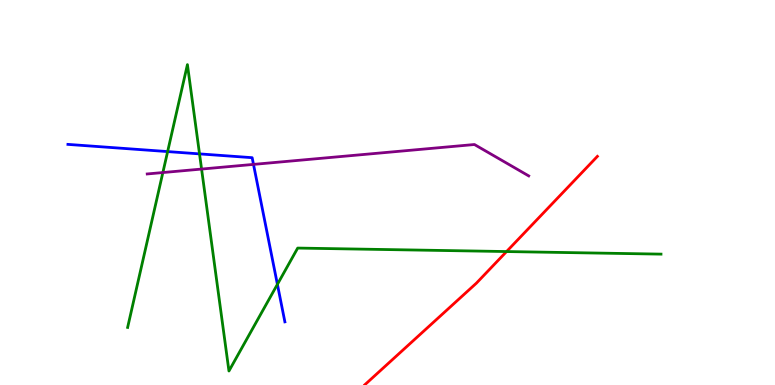[{'lines': ['blue', 'red'], 'intersections': []}, {'lines': ['green', 'red'], 'intersections': [{'x': 6.54, 'y': 3.47}]}, {'lines': ['purple', 'red'], 'intersections': []}, {'lines': ['blue', 'green'], 'intersections': [{'x': 2.16, 'y': 6.06}, {'x': 2.57, 'y': 6.0}, {'x': 3.58, 'y': 2.61}]}, {'lines': ['blue', 'purple'], 'intersections': [{'x': 3.27, 'y': 5.73}]}, {'lines': ['green', 'purple'], 'intersections': [{'x': 2.1, 'y': 5.52}, {'x': 2.6, 'y': 5.61}]}]